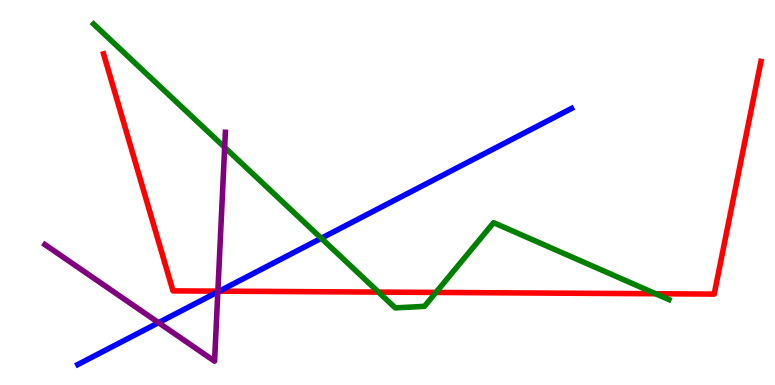[{'lines': ['blue', 'red'], 'intersections': [{'x': 2.83, 'y': 2.44}]}, {'lines': ['green', 'red'], 'intersections': [{'x': 4.88, 'y': 2.41}, {'x': 5.63, 'y': 2.4}, {'x': 8.46, 'y': 2.37}]}, {'lines': ['purple', 'red'], 'intersections': [{'x': 2.81, 'y': 2.44}]}, {'lines': ['blue', 'green'], 'intersections': [{'x': 4.15, 'y': 3.81}]}, {'lines': ['blue', 'purple'], 'intersections': [{'x': 2.05, 'y': 1.62}, {'x': 2.81, 'y': 2.42}]}, {'lines': ['green', 'purple'], 'intersections': [{'x': 2.9, 'y': 6.17}]}]